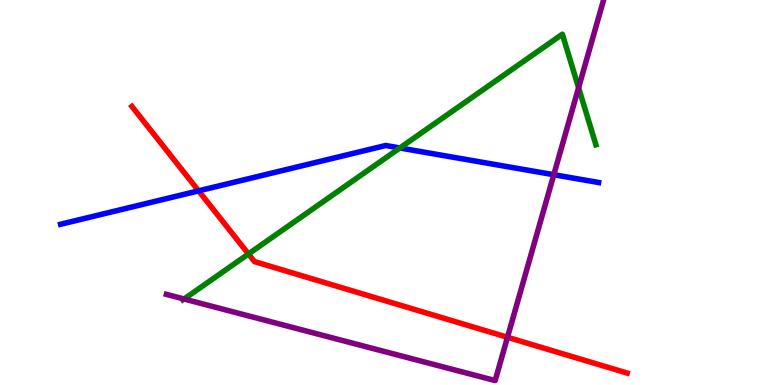[{'lines': ['blue', 'red'], 'intersections': [{'x': 2.56, 'y': 5.04}]}, {'lines': ['green', 'red'], 'intersections': [{'x': 3.21, 'y': 3.4}]}, {'lines': ['purple', 'red'], 'intersections': [{'x': 6.55, 'y': 1.24}]}, {'lines': ['blue', 'green'], 'intersections': [{'x': 5.16, 'y': 6.16}]}, {'lines': ['blue', 'purple'], 'intersections': [{'x': 7.15, 'y': 5.46}]}, {'lines': ['green', 'purple'], 'intersections': [{'x': 2.38, 'y': 2.23}, {'x': 7.47, 'y': 7.72}]}]